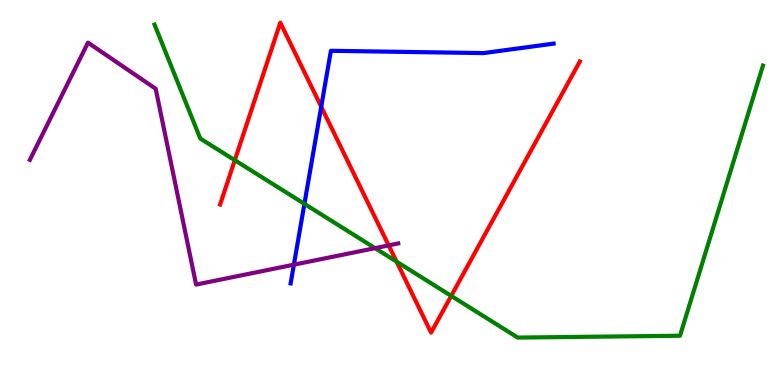[{'lines': ['blue', 'red'], 'intersections': [{'x': 4.14, 'y': 7.23}]}, {'lines': ['green', 'red'], 'intersections': [{'x': 3.03, 'y': 5.84}, {'x': 5.12, 'y': 3.2}, {'x': 5.82, 'y': 2.31}]}, {'lines': ['purple', 'red'], 'intersections': [{'x': 5.02, 'y': 3.63}]}, {'lines': ['blue', 'green'], 'intersections': [{'x': 3.93, 'y': 4.71}]}, {'lines': ['blue', 'purple'], 'intersections': [{'x': 3.79, 'y': 3.13}]}, {'lines': ['green', 'purple'], 'intersections': [{'x': 4.84, 'y': 3.55}]}]